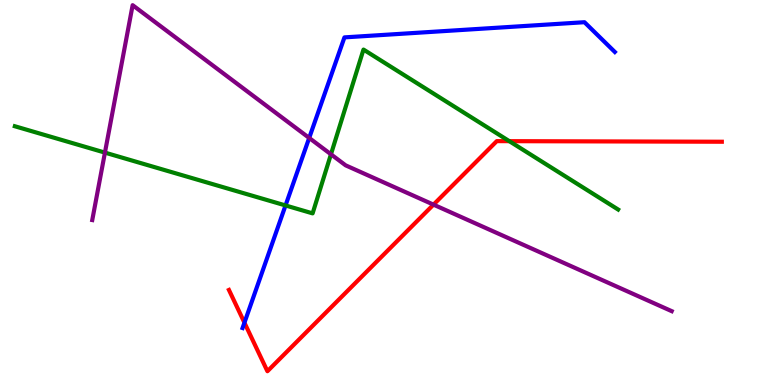[{'lines': ['blue', 'red'], 'intersections': [{'x': 3.15, 'y': 1.62}]}, {'lines': ['green', 'red'], 'intersections': [{'x': 6.57, 'y': 6.33}]}, {'lines': ['purple', 'red'], 'intersections': [{'x': 5.59, 'y': 4.68}]}, {'lines': ['blue', 'green'], 'intersections': [{'x': 3.68, 'y': 4.66}]}, {'lines': ['blue', 'purple'], 'intersections': [{'x': 3.99, 'y': 6.42}]}, {'lines': ['green', 'purple'], 'intersections': [{'x': 1.35, 'y': 6.04}, {'x': 4.27, 'y': 5.99}]}]